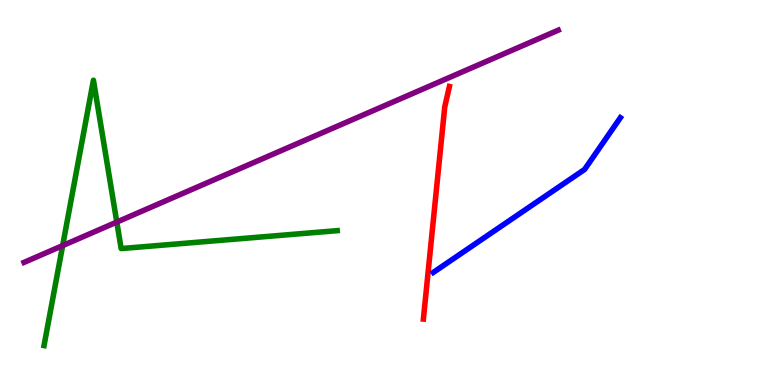[{'lines': ['blue', 'red'], 'intersections': []}, {'lines': ['green', 'red'], 'intersections': []}, {'lines': ['purple', 'red'], 'intersections': []}, {'lines': ['blue', 'green'], 'intersections': []}, {'lines': ['blue', 'purple'], 'intersections': []}, {'lines': ['green', 'purple'], 'intersections': [{'x': 0.808, 'y': 3.62}, {'x': 1.51, 'y': 4.23}]}]